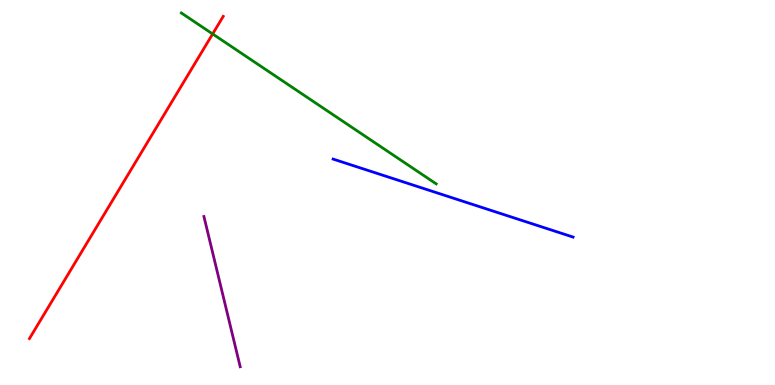[{'lines': ['blue', 'red'], 'intersections': []}, {'lines': ['green', 'red'], 'intersections': [{'x': 2.74, 'y': 9.12}]}, {'lines': ['purple', 'red'], 'intersections': []}, {'lines': ['blue', 'green'], 'intersections': []}, {'lines': ['blue', 'purple'], 'intersections': []}, {'lines': ['green', 'purple'], 'intersections': []}]